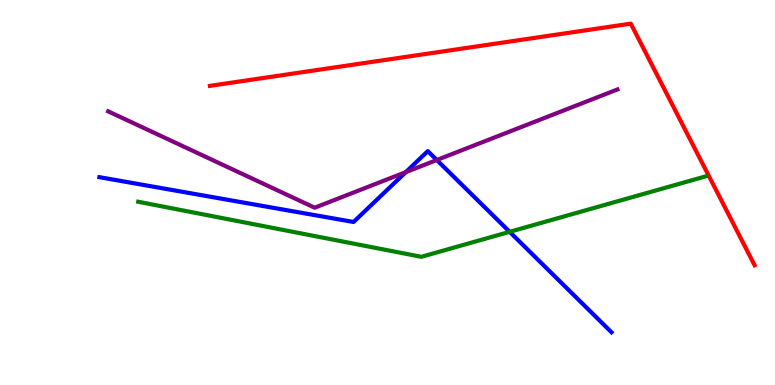[{'lines': ['blue', 'red'], 'intersections': []}, {'lines': ['green', 'red'], 'intersections': []}, {'lines': ['purple', 'red'], 'intersections': []}, {'lines': ['blue', 'green'], 'intersections': [{'x': 6.58, 'y': 3.98}]}, {'lines': ['blue', 'purple'], 'intersections': [{'x': 5.24, 'y': 5.53}, {'x': 5.64, 'y': 5.84}]}, {'lines': ['green', 'purple'], 'intersections': []}]